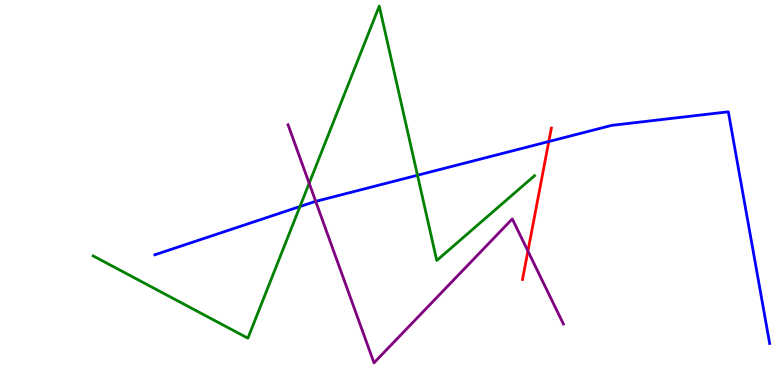[{'lines': ['blue', 'red'], 'intersections': [{'x': 7.08, 'y': 6.32}]}, {'lines': ['green', 'red'], 'intersections': []}, {'lines': ['purple', 'red'], 'intersections': [{'x': 6.81, 'y': 3.48}]}, {'lines': ['blue', 'green'], 'intersections': [{'x': 3.87, 'y': 4.64}, {'x': 5.39, 'y': 5.45}]}, {'lines': ['blue', 'purple'], 'intersections': [{'x': 4.07, 'y': 4.77}]}, {'lines': ['green', 'purple'], 'intersections': [{'x': 3.99, 'y': 5.24}]}]